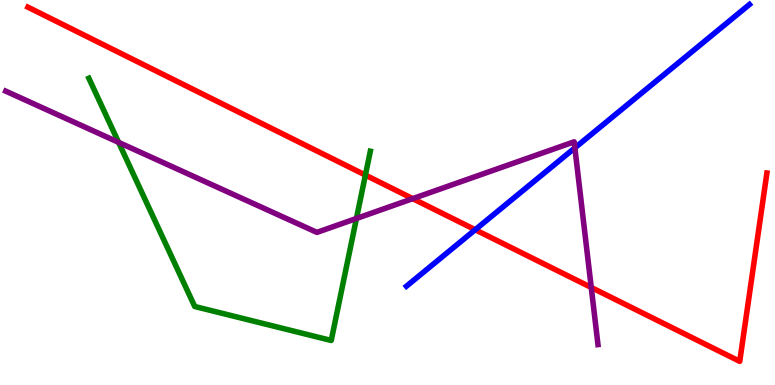[{'lines': ['blue', 'red'], 'intersections': [{'x': 6.13, 'y': 4.03}]}, {'lines': ['green', 'red'], 'intersections': [{'x': 4.71, 'y': 5.45}]}, {'lines': ['purple', 'red'], 'intersections': [{'x': 5.33, 'y': 4.84}, {'x': 7.63, 'y': 2.53}]}, {'lines': ['blue', 'green'], 'intersections': []}, {'lines': ['blue', 'purple'], 'intersections': [{'x': 7.42, 'y': 6.16}]}, {'lines': ['green', 'purple'], 'intersections': [{'x': 1.53, 'y': 6.3}, {'x': 4.6, 'y': 4.33}]}]